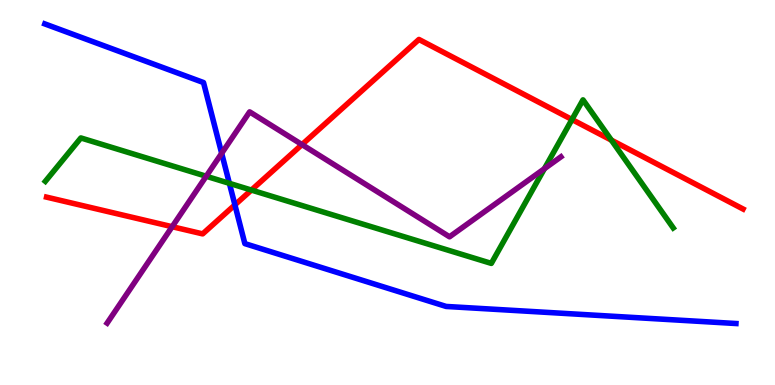[{'lines': ['blue', 'red'], 'intersections': [{'x': 3.03, 'y': 4.68}]}, {'lines': ['green', 'red'], 'intersections': [{'x': 3.24, 'y': 5.06}, {'x': 7.38, 'y': 6.9}, {'x': 7.89, 'y': 6.36}]}, {'lines': ['purple', 'red'], 'intersections': [{'x': 2.22, 'y': 4.11}, {'x': 3.9, 'y': 6.24}]}, {'lines': ['blue', 'green'], 'intersections': [{'x': 2.96, 'y': 5.24}]}, {'lines': ['blue', 'purple'], 'intersections': [{'x': 2.86, 'y': 6.02}]}, {'lines': ['green', 'purple'], 'intersections': [{'x': 2.66, 'y': 5.42}, {'x': 7.02, 'y': 5.62}]}]